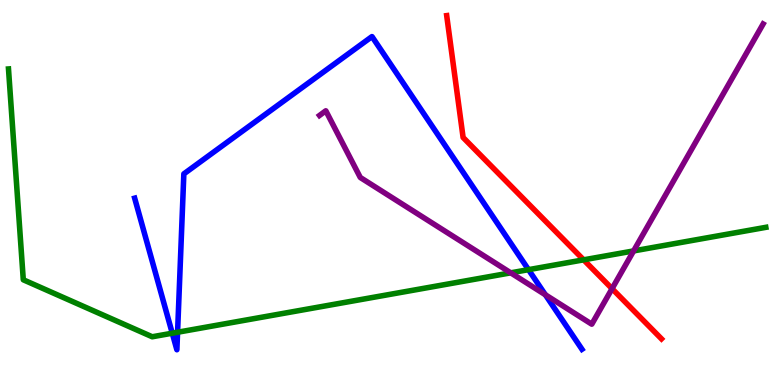[{'lines': ['blue', 'red'], 'intersections': []}, {'lines': ['green', 'red'], 'intersections': [{'x': 7.53, 'y': 3.25}]}, {'lines': ['purple', 'red'], 'intersections': [{'x': 7.9, 'y': 2.5}]}, {'lines': ['blue', 'green'], 'intersections': [{'x': 2.22, 'y': 1.35}, {'x': 2.29, 'y': 1.37}, {'x': 6.82, 'y': 3.0}]}, {'lines': ['blue', 'purple'], 'intersections': [{'x': 7.04, 'y': 2.34}]}, {'lines': ['green', 'purple'], 'intersections': [{'x': 6.59, 'y': 2.91}, {'x': 8.18, 'y': 3.48}]}]